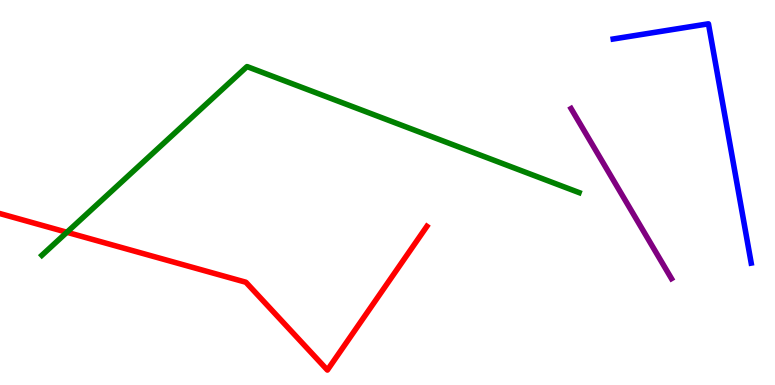[{'lines': ['blue', 'red'], 'intersections': []}, {'lines': ['green', 'red'], 'intersections': [{'x': 0.863, 'y': 3.97}]}, {'lines': ['purple', 'red'], 'intersections': []}, {'lines': ['blue', 'green'], 'intersections': []}, {'lines': ['blue', 'purple'], 'intersections': []}, {'lines': ['green', 'purple'], 'intersections': []}]